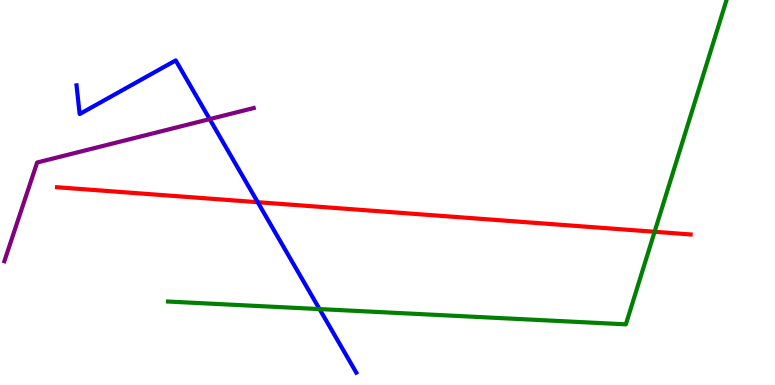[{'lines': ['blue', 'red'], 'intersections': [{'x': 3.33, 'y': 4.75}]}, {'lines': ['green', 'red'], 'intersections': [{'x': 8.45, 'y': 3.98}]}, {'lines': ['purple', 'red'], 'intersections': []}, {'lines': ['blue', 'green'], 'intersections': [{'x': 4.12, 'y': 1.97}]}, {'lines': ['blue', 'purple'], 'intersections': [{'x': 2.71, 'y': 6.91}]}, {'lines': ['green', 'purple'], 'intersections': []}]